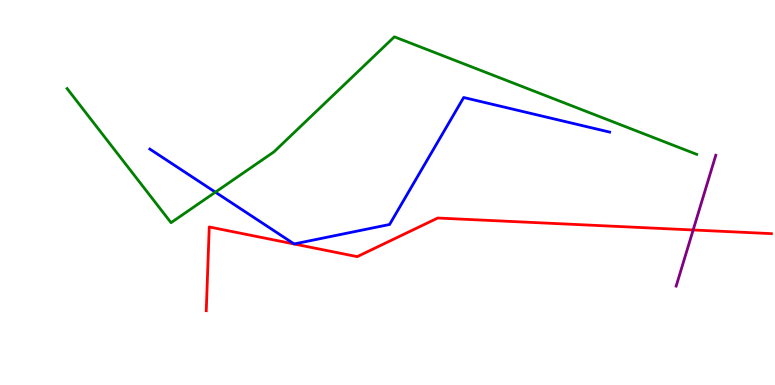[{'lines': ['blue', 'red'], 'intersections': []}, {'lines': ['green', 'red'], 'intersections': []}, {'lines': ['purple', 'red'], 'intersections': [{'x': 8.94, 'y': 4.03}]}, {'lines': ['blue', 'green'], 'intersections': [{'x': 2.78, 'y': 5.01}]}, {'lines': ['blue', 'purple'], 'intersections': []}, {'lines': ['green', 'purple'], 'intersections': []}]